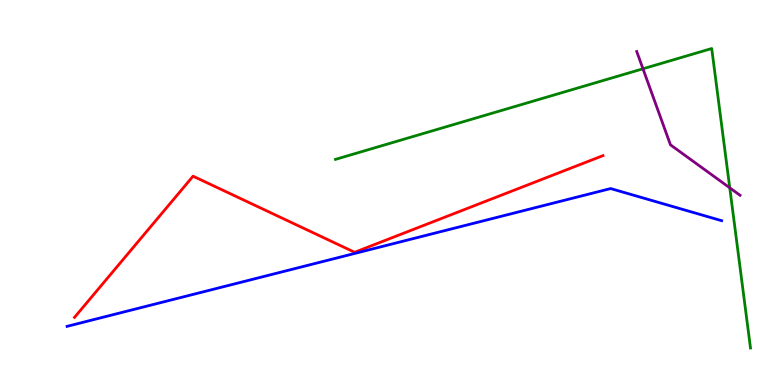[{'lines': ['blue', 'red'], 'intersections': []}, {'lines': ['green', 'red'], 'intersections': []}, {'lines': ['purple', 'red'], 'intersections': []}, {'lines': ['blue', 'green'], 'intersections': []}, {'lines': ['blue', 'purple'], 'intersections': []}, {'lines': ['green', 'purple'], 'intersections': [{'x': 8.3, 'y': 8.21}, {'x': 9.42, 'y': 5.12}]}]